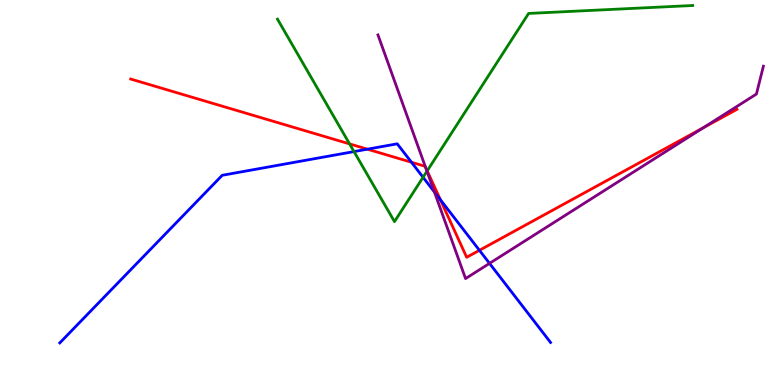[{'lines': ['blue', 'red'], 'intersections': [{'x': 4.74, 'y': 6.13}, {'x': 5.31, 'y': 5.79}, {'x': 5.68, 'y': 4.81}, {'x': 6.19, 'y': 3.5}]}, {'lines': ['green', 'red'], 'intersections': [{'x': 4.51, 'y': 6.26}, {'x': 5.51, 'y': 5.56}]}, {'lines': ['purple', 'red'], 'intersections': [{'x': 5.49, 'y': 5.66}, {'x': 9.07, 'y': 6.68}]}, {'lines': ['blue', 'green'], 'intersections': [{'x': 4.57, 'y': 6.06}, {'x': 5.46, 'y': 5.4}]}, {'lines': ['blue', 'purple'], 'intersections': [{'x': 5.61, 'y': 5.01}, {'x': 6.32, 'y': 3.16}]}, {'lines': ['green', 'purple'], 'intersections': [{'x': 5.51, 'y': 5.55}]}]